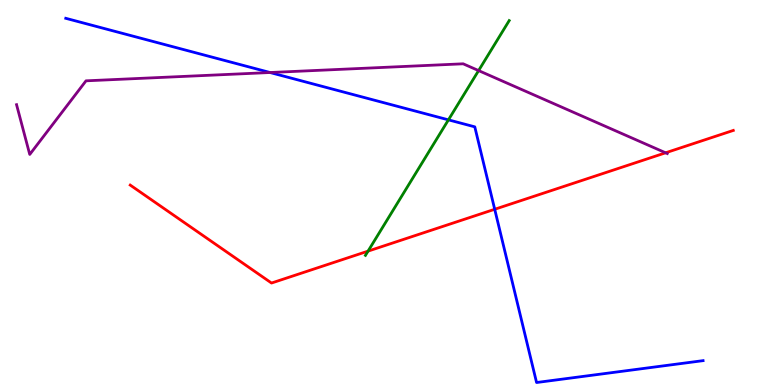[{'lines': ['blue', 'red'], 'intersections': [{'x': 6.38, 'y': 4.56}]}, {'lines': ['green', 'red'], 'intersections': [{'x': 4.75, 'y': 3.48}]}, {'lines': ['purple', 'red'], 'intersections': [{'x': 8.59, 'y': 6.03}]}, {'lines': ['blue', 'green'], 'intersections': [{'x': 5.79, 'y': 6.89}]}, {'lines': ['blue', 'purple'], 'intersections': [{'x': 3.48, 'y': 8.12}]}, {'lines': ['green', 'purple'], 'intersections': [{'x': 6.18, 'y': 8.17}]}]